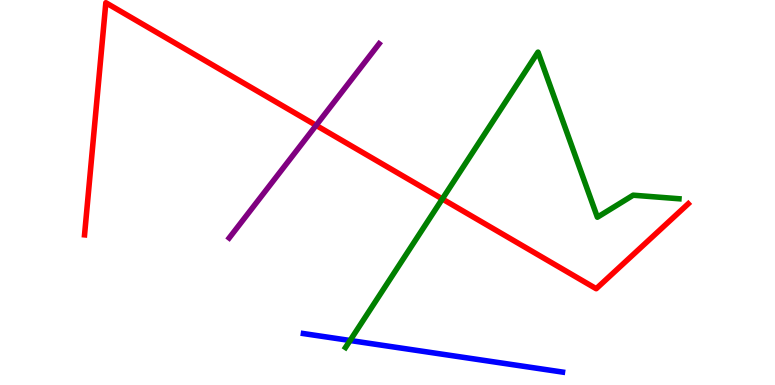[{'lines': ['blue', 'red'], 'intersections': []}, {'lines': ['green', 'red'], 'intersections': [{'x': 5.71, 'y': 4.83}]}, {'lines': ['purple', 'red'], 'intersections': [{'x': 4.08, 'y': 6.74}]}, {'lines': ['blue', 'green'], 'intersections': [{'x': 4.52, 'y': 1.16}]}, {'lines': ['blue', 'purple'], 'intersections': []}, {'lines': ['green', 'purple'], 'intersections': []}]